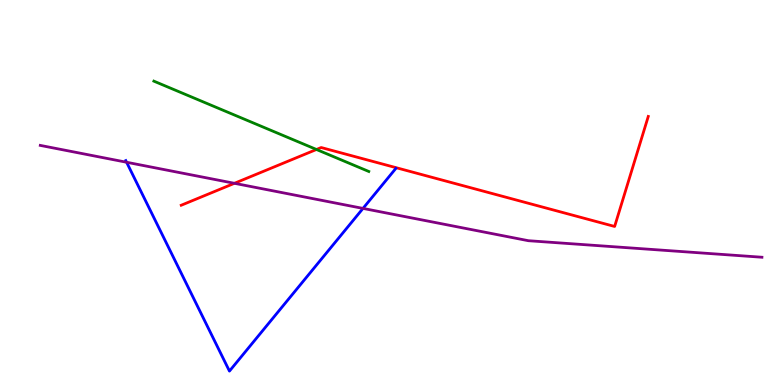[{'lines': ['blue', 'red'], 'intersections': []}, {'lines': ['green', 'red'], 'intersections': [{'x': 4.08, 'y': 6.12}]}, {'lines': ['purple', 'red'], 'intersections': [{'x': 3.02, 'y': 5.24}]}, {'lines': ['blue', 'green'], 'intersections': []}, {'lines': ['blue', 'purple'], 'intersections': [{'x': 1.63, 'y': 5.79}, {'x': 4.68, 'y': 4.59}]}, {'lines': ['green', 'purple'], 'intersections': []}]